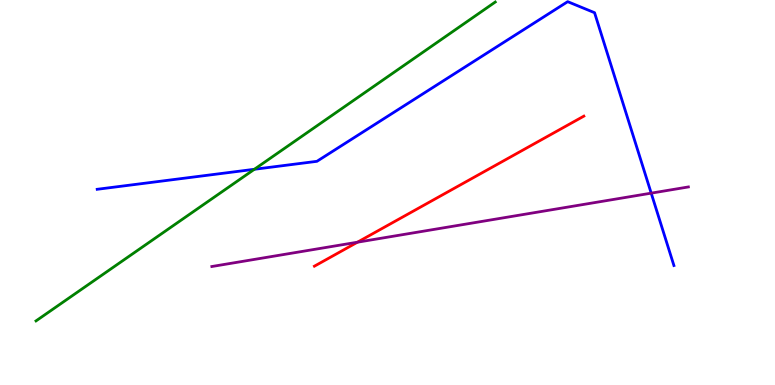[{'lines': ['blue', 'red'], 'intersections': []}, {'lines': ['green', 'red'], 'intersections': []}, {'lines': ['purple', 'red'], 'intersections': [{'x': 4.61, 'y': 3.71}]}, {'lines': ['blue', 'green'], 'intersections': [{'x': 3.28, 'y': 5.6}]}, {'lines': ['blue', 'purple'], 'intersections': [{'x': 8.4, 'y': 4.98}]}, {'lines': ['green', 'purple'], 'intersections': []}]